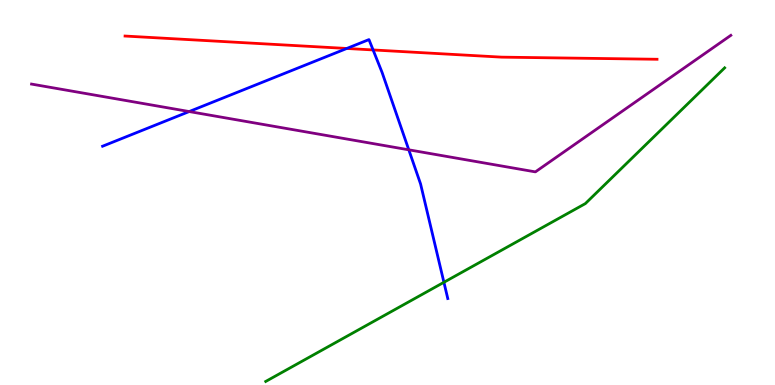[{'lines': ['blue', 'red'], 'intersections': [{'x': 4.47, 'y': 8.74}, {'x': 4.81, 'y': 8.7}]}, {'lines': ['green', 'red'], 'intersections': []}, {'lines': ['purple', 'red'], 'intersections': []}, {'lines': ['blue', 'green'], 'intersections': [{'x': 5.73, 'y': 2.67}]}, {'lines': ['blue', 'purple'], 'intersections': [{'x': 2.44, 'y': 7.1}, {'x': 5.27, 'y': 6.11}]}, {'lines': ['green', 'purple'], 'intersections': []}]